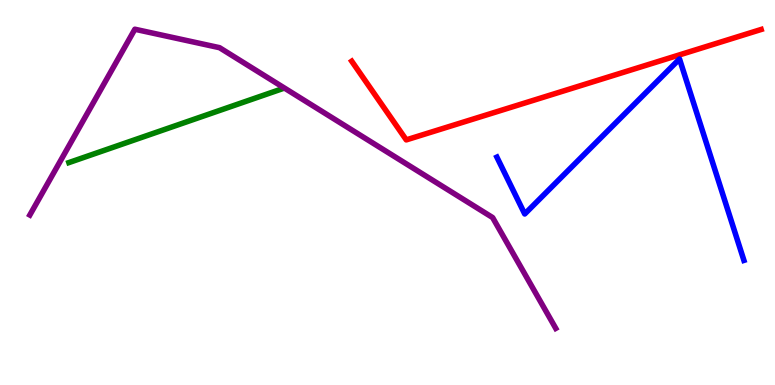[{'lines': ['blue', 'red'], 'intersections': []}, {'lines': ['green', 'red'], 'intersections': []}, {'lines': ['purple', 'red'], 'intersections': []}, {'lines': ['blue', 'green'], 'intersections': []}, {'lines': ['blue', 'purple'], 'intersections': []}, {'lines': ['green', 'purple'], 'intersections': []}]